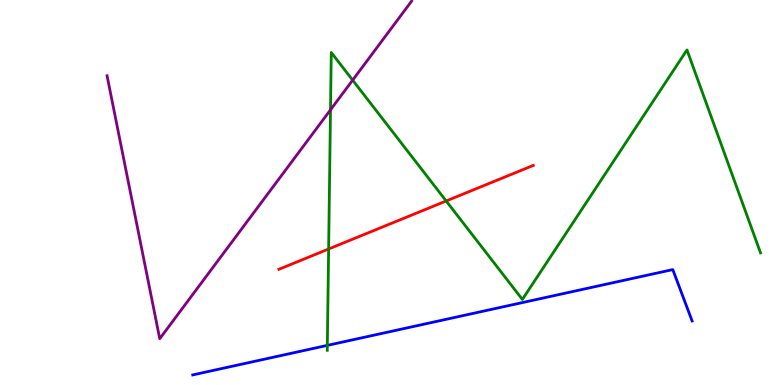[{'lines': ['blue', 'red'], 'intersections': []}, {'lines': ['green', 'red'], 'intersections': [{'x': 4.24, 'y': 3.53}, {'x': 5.76, 'y': 4.78}]}, {'lines': ['purple', 'red'], 'intersections': []}, {'lines': ['blue', 'green'], 'intersections': [{'x': 4.22, 'y': 1.03}]}, {'lines': ['blue', 'purple'], 'intersections': []}, {'lines': ['green', 'purple'], 'intersections': [{'x': 4.26, 'y': 7.15}, {'x': 4.55, 'y': 7.92}]}]